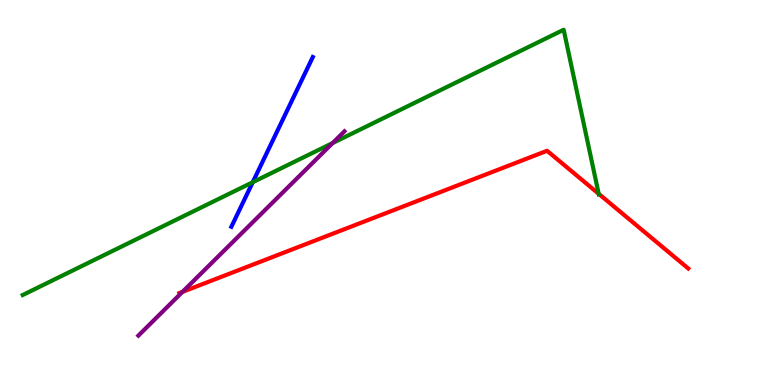[{'lines': ['blue', 'red'], 'intersections': []}, {'lines': ['green', 'red'], 'intersections': [{'x': 7.73, 'y': 4.97}]}, {'lines': ['purple', 'red'], 'intersections': [{'x': 2.35, 'y': 2.42}]}, {'lines': ['blue', 'green'], 'intersections': [{'x': 3.26, 'y': 5.27}]}, {'lines': ['blue', 'purple'], 'intersections': []}, {'lines': ['green', 'purple'], 'intersections': [{'x': 4.29, 'y': 6.28}]}]